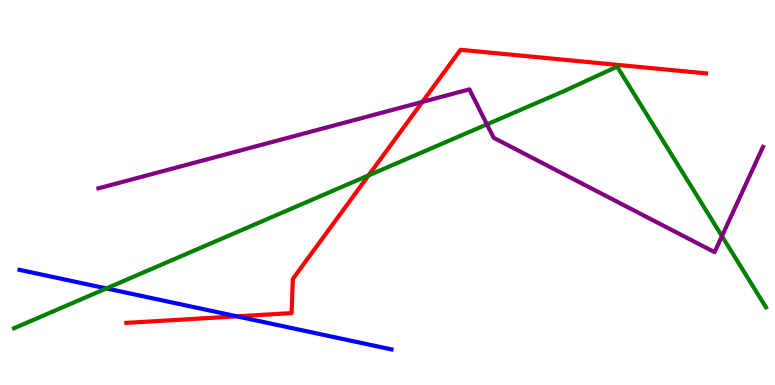[{'lines': ['blue', 'red'], 'intersections': [{'x': 3.06, 'y': 1.78}]}, {'lines': ['green', 'red'], 'intersections': [{'x': 4.76, 'y': 5.45}]}, {'lines': ['purple', 'red'], 'intersections': [{'x': 5.45, 'y': 7.35}]}, {'lines': ['blue', 'green'], 'intersections': [{'x': 1.37, 'y': 2.51}]}, {'lines': ['blue', 'purple'], 'intersections': []}, {'lines': ['green', 'purple'], 'intersections': [{'x': 6.28, 'y': 6.77}, {'x': 9.32, 'y': 3.87}]}]